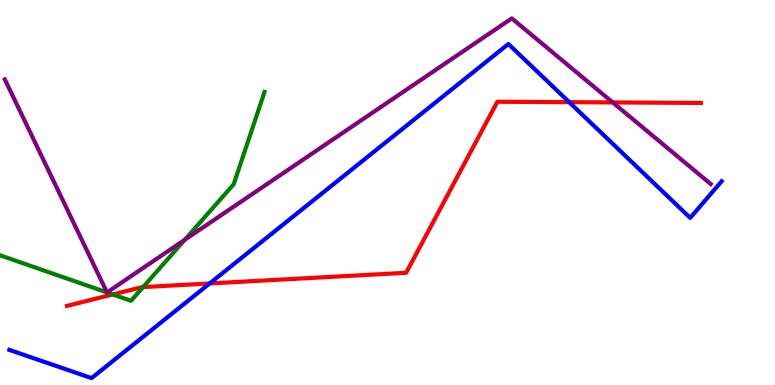[{'lines': ['blue', 'red'], 'intersections': [{'x': 2.71, 'y': 2.64}, {'x': 7.34, 'y': 7.35}]}, {'lines': ['green', 'red'], 'intersections': [{'x': 1.46, 'y': 2.35}, {'x': 1.85, 'y': 2.54}]}, {'lines': ['purple', 'red'], 'intersections': [{'x': 7.91, 'y': 7.34}]}, {'lines': ['blue', 'green'], 'intersections': []}, {'lines': ['blue', 'purple'], 'intersections': []}, {'lines': ['green', 'purple'], 'intersections': [{'x': 2.38, 'y': 3.77}]}]